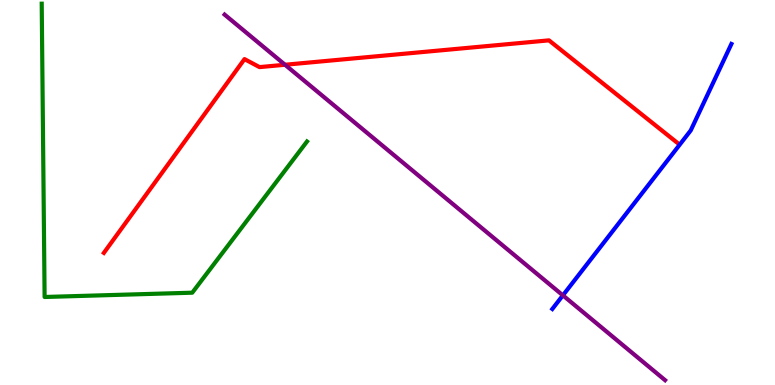[{'lines': ['blue', 'red'], 'intersections': []}, {'lines': ['green', 'red'], 'intersections': []}, {'lines': ['purple', 'red'], 'intersections': [{'x': 3.68, 'y': 8.32}]}, {'lines': ['blue', 'green'], 'intersections': []}, {'lines': ['blue', 'purple'], 'intersections': [{'x': 7.26, 'y': 2.33}]}, {'lines': ['green', 'purple'], 'intersections': []}]